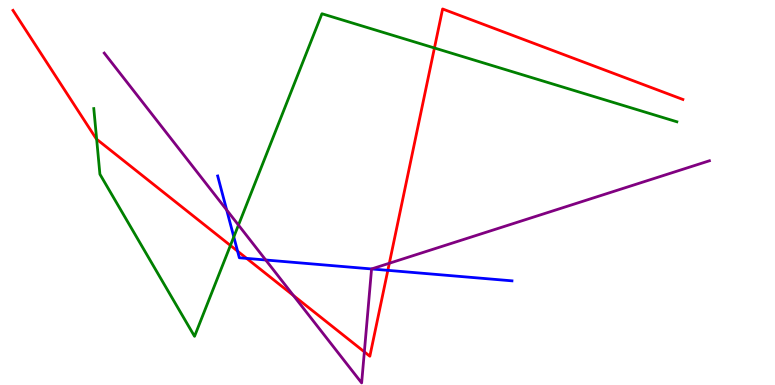[{'lines': ['blue', 'red'], 'intersections': [{'x': 3.07, 'y': 3.48}, {'x': 3.18, 'y': 3.29}, {'x': 5.0, 'y': 2.98}]}, {'lines': ['green', 'red'], 'intersections': [{'x': 1.25, 'y': 6.38}, {'x': 2.97, 'y': 3.62}, {'x': 5.61, 'y': 8.75}]}, {'lines': ['purple', 'red'], 'intersections': [{'x': 3.79, 'y': 2.32}, {'x': 4.7, 'y': 0.861}, {'x': 5.02, 'y': 3.16}]}, {'lines': ['blue', 'green'], 'intersections': [{'x': 3.02, 'y': 3.85}]}, {'lines': ['blue', 'purple'], 'intersections': [{'x': 2.92, 'y': 4.55}, {'x': 3.43, 'y': 3.25}, {'x': 4.79, 'y': 3.01}]}, {'lines': ['green', 'purple'], 'intersections': [{'x': 3.08, 'y': 4.15}]}]